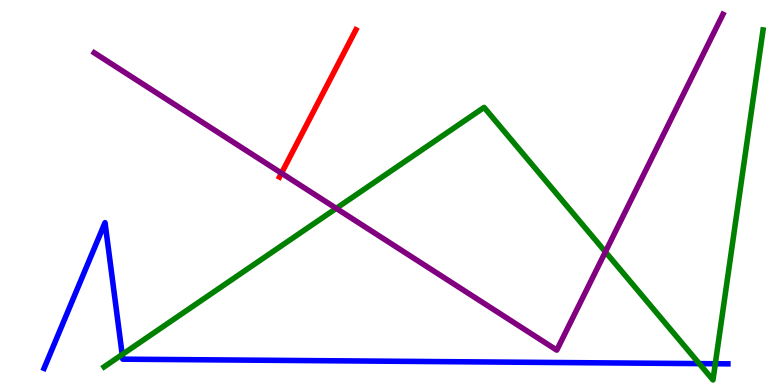[{'lines': ['blue', 'red'], 'intersections': []}, {'lines': ['green', 'red'], 'intersections': []}, {'lines': ['purple', 'red'], 'intersections': [{'x': 3.63, 'y': 5.5}]}, {'lines': ['blue', 'green'], 'intersections': [{'x': 1.58, 'y': 0.792}, {'x': 9.02, 'y': 0.555}, {'x': 9.23, 'y': 0.552}]}, {'lines': ['blue', 'purple'], 'intersections': []}, {'lines': ['green', 'purple'], 'intersections': [{'x': 4.34, 'y': 4.59}, {'x': 7.81, 'y': 3.46}]}]